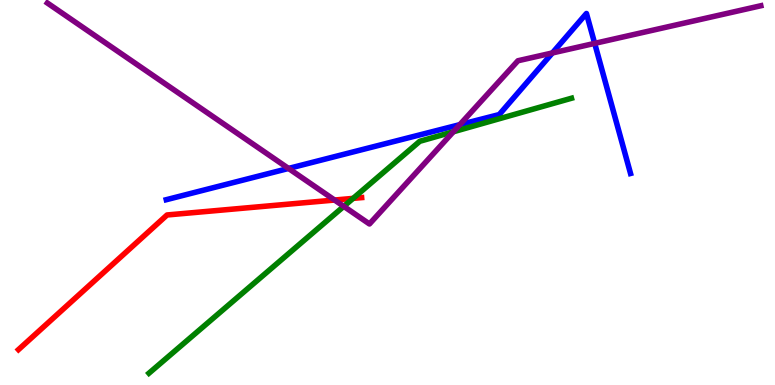[{'lines': ['blue', 'red'], 'intersections': []}, {'lines': ['green', 'red'], 'intersections': [{'x': 4.56, 'y': 4.85}]}, {'lines': ['purple', 'red'], 'intersections': [{'x': 4.32, 'y': 4.8}]}, {'lines': ['blue', 'green'], 'intersections': []}, {'lines': ['blue', 'purple'], 'intersections': [{'x': 3.72, 'y': 5.62}, {'x': 5.93, 'y': 6.76}, {'x': 7.13, 'y': 8.62}, {'x': 7.67, 'y': 8.87}]}, {'lines': ['green', 'purple'], 'intersections': [{'x': 4.44, 'y': 4.64}, {'x': 5.85, 'y': 6.58}]}]